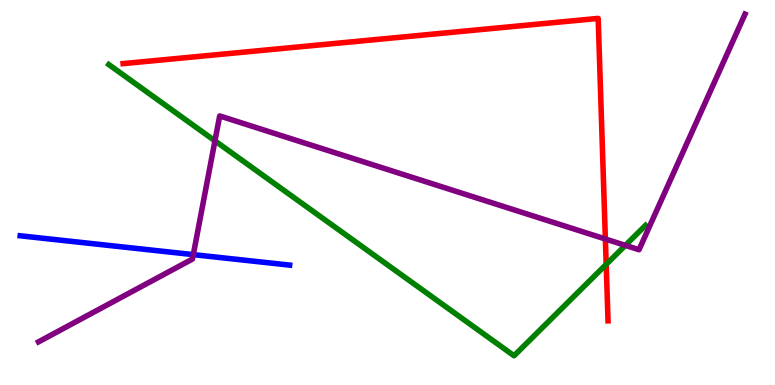[{'lines': ['blue', 'red'], 'intersections': []}, {'lines': ['green', 'red'], 'intersections': [{'x': 7.82, 'y': 3.13}]}, {'lines': ['purple', 'red'], 'intersections': [{'x': 7.81, 'y': 3.79}]}, {'lines': ['blue', 'green'], 'intersections': []}, {'lines': ['blue', 'purple'], 'intersections': [{'x': 2.49, 'y': 3.39}]}, {'lines': ['green', 'purple'], 'intersections': [{'x': 2.77, 'y': 6.34}, {'x': 8.07, 'y': 3.63}]}]